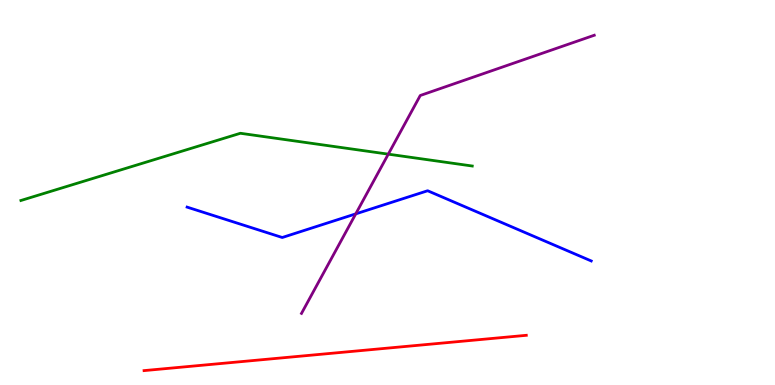[{'lines': ['blue', 'red'], 'intersections': []}, {'lines': ['green', 'red'], 'intersections': []}, {'lines': ['purple', 'red'], 'intersections': []}, {'lines': ['blue', 'green'], 'intersections': []}, {'lines': ['blue', 'purple'], 'intersections': [{'x': 4.59, 'y': 4.44}]}, {'lines': ['green', 'purple'], 'intersections': [{'x': 5.01, 'y': 6.0}]}]